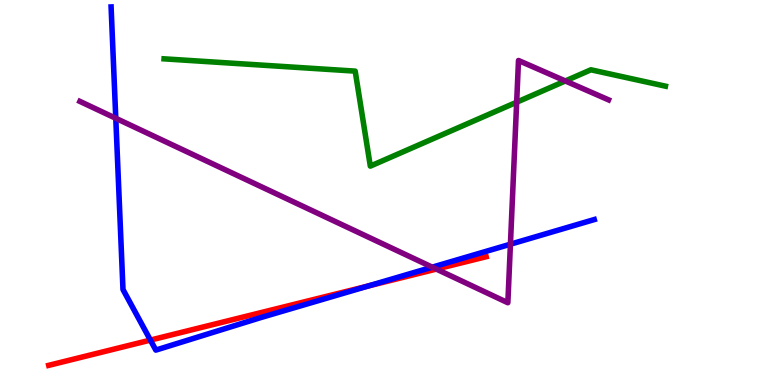[{'lines': ['blue', 'red'], 'intersections': [{'x': 1.94, 'y': 1.17}, {'x': 4.75, 'y': 2.57}]}, {'lines': ['green', 'red'], 'intersections': []}, {'lines': ['purple', 'red'], 'intersections': [{'x': 5.63, 'y': 3.01}]}, {'lines': ['blue', 'green'], 'intersections': []}, {'lines': ['blue', 'purple'], 'intersections': [{'x': 1.49, 'y': 6.93}, {'x': 5.58, 'y': 3.06}, {'x': 6.59, 'y': 3.66}]}, {'lines': ['green', 'purple'], 'intersections': [{'x': 6.67, 'y': 7.35}, {'x': 7.29, 'y': 7.9}]}]